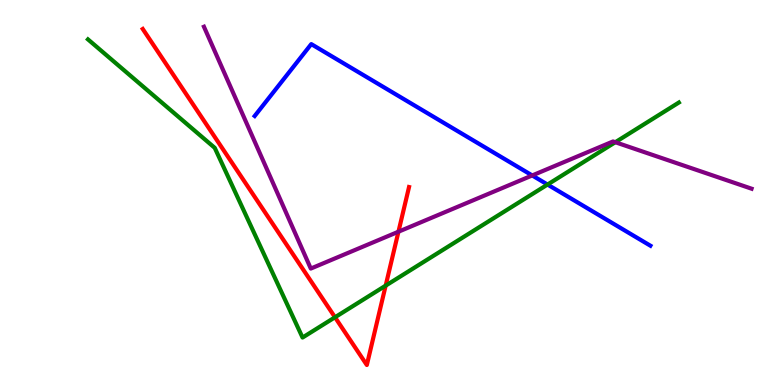[{'lines': ['blue', 'red'], 'intersections': []}, {'lines': ['green', 'red'], 'intersections': [{'x': 4.32, 'y': 1.76}, {'x': 4.98, 'y': 2.58}]}, {'lines': ['purple', 'red'], 'intersections': [{'x': 5.14, 'y': 3.98}]}, {'lines': ['blue', 'green'], 'intersections': [{'x': 7.06, 'y': 5.21}]}, {'lines': ['blue', 'purple'], 'intersections': [{'x': 6.87, 'y': 5.44}]}, {'lines': ['green', 'purple'], 'intersections': [{'x': 7.94, 'y': 6.31}]}]